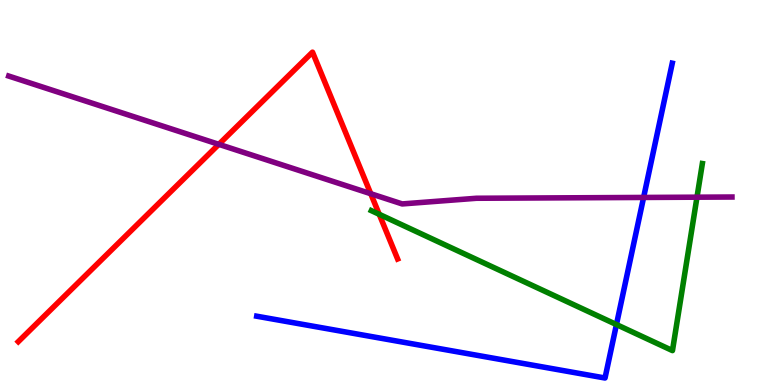[{'lines': ['blue', 'red'], 'intersections': []}, {'lines': ['green', 'red'], 'intersections': [{'x': 4.89, 'y': 4.43}]}, {'lines': ['purple', 'red'], 'intersections': [{'x': 2.82, 'y': 6.25}, {'x': 4.78, 'y': 4.97}]}, {'lines': ['blue', 'green'], 'intersections': [{'x': 7.95, 'y': 1.57}]}, {'lines': ['blue', 'purple'], 'intersections': [{'x': 8.3, 'y': 4.87}]}, {'lines': ['green', 'purple'], 'intersections': [{'x': 8.99, 'y': 4.88}]}]